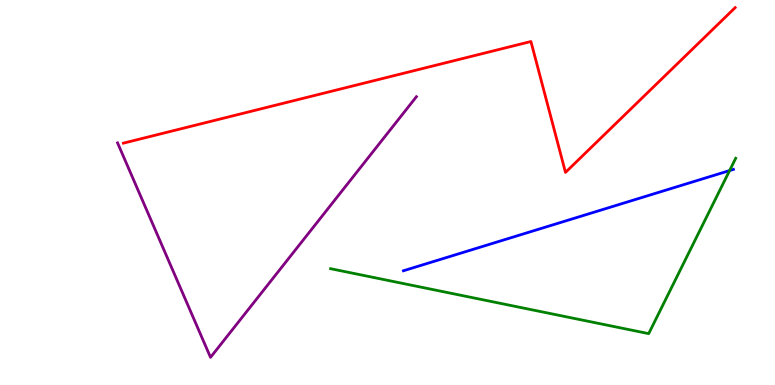[{'lines': ['blue', 'red'], 'intersections': []}, {'lines': ['green', 'red'], 'intersections': []}, {'lines': ['purple', 'red'], 'intersections': []}, {'lines': ['blue', 'green'], 'intersections': [{'x': 9.41, 'y': 5.57}]}, {'lines': ['blue', 'purple'], 'intersections': []}, {'lines': ['green', 'purple'], 'intersections': []}]